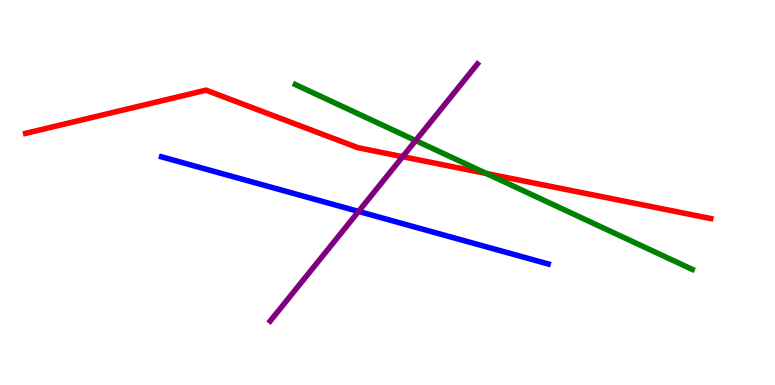[{'lines': ['blue', 'red'], 'intersections': []}, {'lines': ['green', 'red'], 'intersections': [{'x': 6.28, 'y': 5.49}]}, {'lines': ['purple', 'red'], 'intersections': [{'x': 5.2, 'y': 5.93}]}, {'lines': ['blue', 'green'], 'intersections': []}, {'lines': ['blue', 'purple'], 'intersections': [{'x': 4.63, 'y': 4.51}]}, {'lines': ['green', 'purple'], 'intersections': [{'x': 5.36, 'y': 6.35}]}]